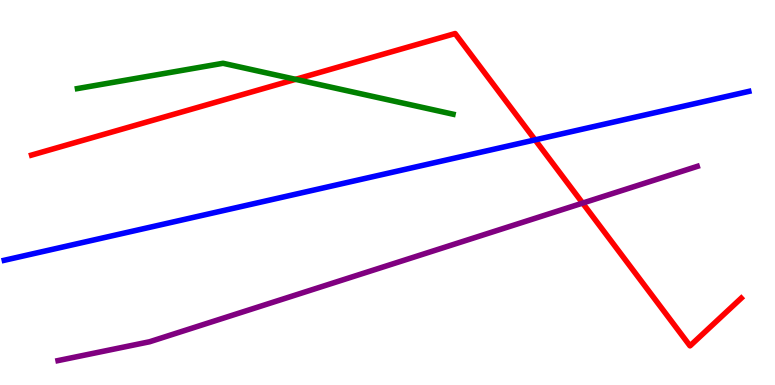[{'lines': ['blue', 'red'], 'intersections': [{'x': 6.9, 'y': 6.37}]}, {'lines': ['green', 'red'], 'intersections': [{'x': 3.81, 'y': 7.94}]}, {'lines': ['purple', 'red'], 'intersections': [{'x': 7.52, 'y': 4.72}]}, {'lines': ['blue', 'green'], 'intersections': []}, {'lines': ['blue', 'purple'], 'intersections': []}, {'lines': ['green', 'purple'], 'intersections': []}]